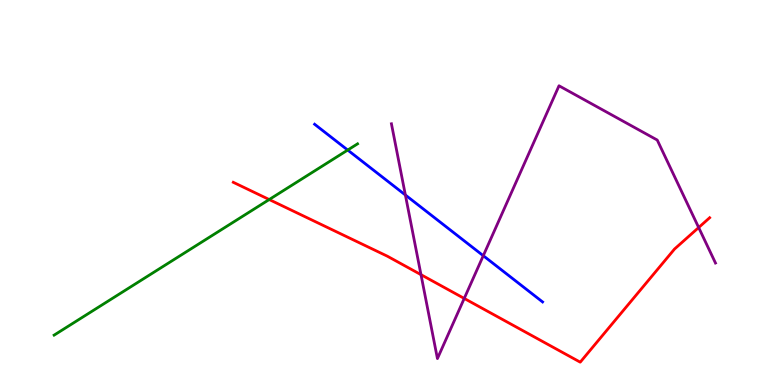[{'lines': ['blue', 'red'], 'intersections': []}, {'lines': ['green', 'red'], 'intersections': [{'x': 3.47, 'y': 4.82}]}, {'lines': ['purple', 'red'], 'intersections': [{'x': 5.43, 'y': 2.87}, {'x': 5.99, 'y': 2.25}, {'x': 9.02, 'y': 4.09}]}, {'lines': ['blue', 'green'], 'intersections': [{'x': 4.49, 'y': 6.1}]}, {'lines': ['blue', 'purple'], 'intersections': [{'x': 5.23, 'y': 4.94}, {'x': 6.24, 'y': 3.36}]}, {'lines': ['green', 'purple'], 'intersections': []}]